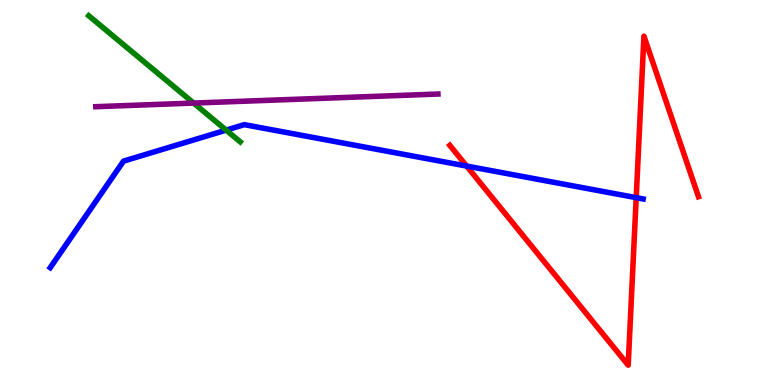[{'lines': ['blue', 'red'], 'intersections': [{'x': 6.02, 'y': 5.69}, {'x': 8.21, 'y': 4.87}]}, {'lines': ['green', 'red'], 'intersections': []}, {'lines': ['purple', 'red'], 'intersections': []}, {'lines': ['blue', 'green'], 'intersections': [{'x': 2.92, 'y': 6.62}]}, {'lines': ['blue', 'purple'], 'intersections': []}, {'lines': ['green', 'purple'], 'intersections': [{'x': 2.5, 'y': 7.32}]}]